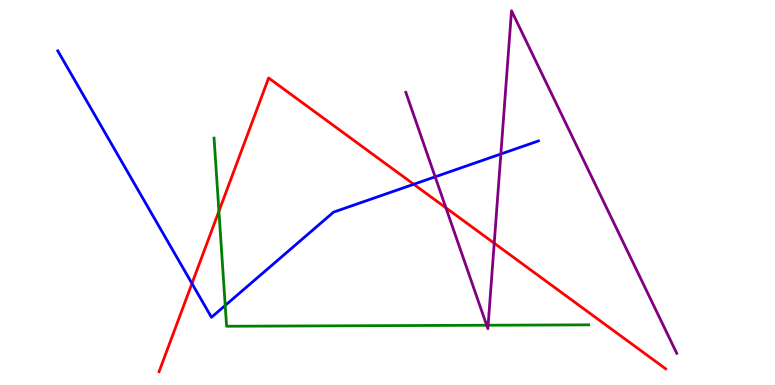[{'lines': ['blue', 'red'], 'intersections': [{'x': 2.48, 'y': 2.64}, {'x': 5.34, 'y': 5.21}]}, {'lines': ['green', 'red'], 'intersections': [{'x': 2.82, 'y': 4.51}]}, {'lines': ['purple', 'red'], 'intersections': [{'x': 5.75, 'y': 4.6}, {'x': 6.38, 'y': 3.68}]}, {'lines': ['blue', 'green'], 'intersections': [{'x': 2.91, 'y': 2.07}]}, {'lines': ['blue', 'purple'], 'intersections': [{'x': 5.61, 'y': 5.41}, {'x': 6.46, 'y': 6.0}]}, {'lines': ['green', 'purple'], 'intersections': [{'x': 6.28, 'y': 1.55}, {'x': 6.3, 'y': 1.55}]}]